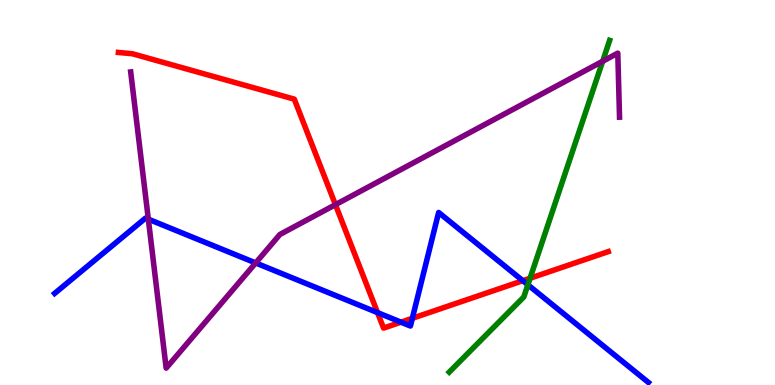[{'lines': ['blue', 'red'], 'intersections': [{'x': 4.87, 'y': 1.88}, {'x': 5.17, 'y': 1.63}, {'x': 5.32, 'y': 1.73}, {'x': 6.75, 'y': 2.71}]}, {'lines': ['green', 'red'], 'intersections': [{'x': 6.84, 'y': 2.77}]}, {'lines': ['purple', 'red'], 'intersections': [{'x': 4.33, 'y': 4.68}]}, {'lines': ['blue', 'green'], 'intersections': [{'x': 6.81, 'y': 2.6}]}, {'lines': ['blue', 'purple'], 'intersections': [{'x': 1.91, 'y': 4.31}, {'x': 3.3, 'y': 3.17}]}, {'lines': ['green', 'purple'], 'intersections': [{'x': 7.78, 'y': 8.41}]}]